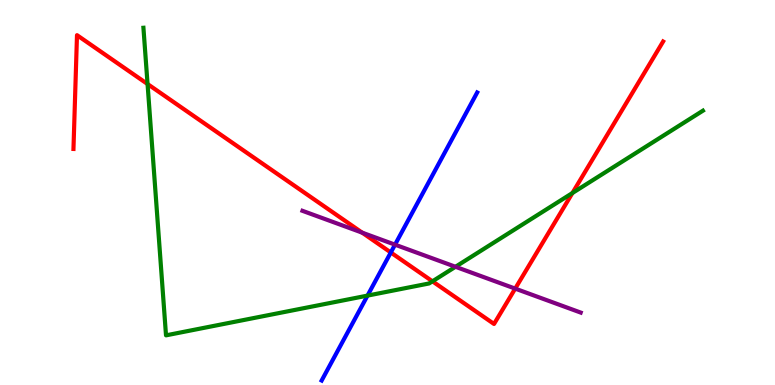[{'lines': ['blue', 'red'], 'intersections': [{'x': 5.04, 'y': 3.44}]}, {'lines': ['green', 'red'], 'intersections': [{'x': 1.9, 'y': 7.82}, {'x': 5.58, 'y': 2.69}, {'x': 7.39, 'y': 4.99}]}, {'lines': ['purple', 'red'], 'intersections': [{'x': 4.67, 'y': 3.96}, {'x': 6.65, 'y': 2.5}]}, {'lines': ['blue', 'green'], 'intersections': [{'x': 4.74, 'y': 2.32}]}, {'lines': ['blue', 'purple'], 'intersections': [{'x': 5.1, 'y': 3.65}]}, {'lines': ['green', 'purple'], 'intersections': [{'x': 5.88, 'y': 3.07}]}]